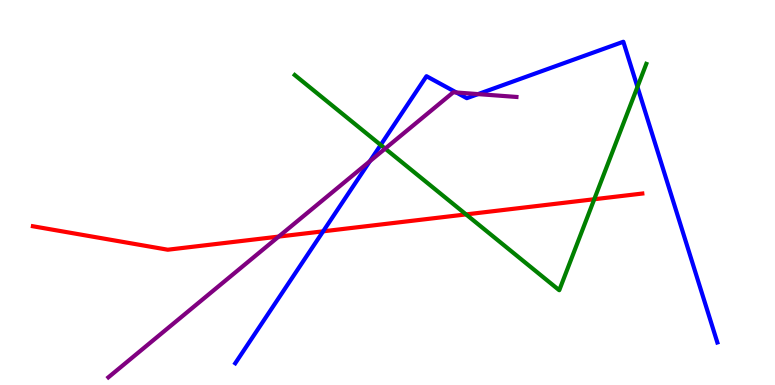[{'lines': ['blue', 'red'], 'intersections': [{'x': 4.17, 'y': 3.99}]}, {'lines': ['green', 'red'], 'intersections': [{'x': 6.01, 'y': 4.43}, {'x': 7.67, 'y': 4.83}]}, {'lines': ['purple', 'red'], 'intersections': [{'x': 3.6, 'y': 3.85}]}, {'lines': ['blue', 'green'], 'intersections': [{'x': 4.91, 'y': 6.23}, {'x': 8.23, 'y': 7.74}]}, {'lines': ['blue', 'purple'], 'intersections': [{'x': 4.77, 'y': 5.81}, {'x': 5.89, 'y': 7.6}, {'x': 6.17, 'y': 7.56}]}, {'lines': ['green', 'purple'], 'intersections': [{'x': 4.97, 'y': 6.14}]}]